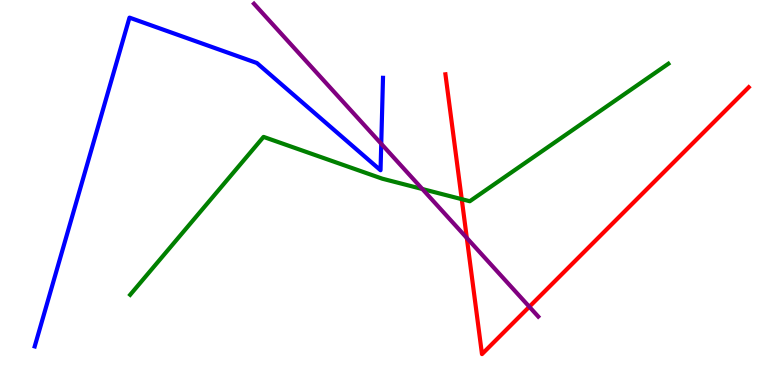[{'lines': ['blue', 'red'], 'intersections': []}, {'lines': ['green', 'red'], 'intersections': [{'x': 5.96, 'y': 4.83}]}, {'lines': ['purple', 'red'], 'intersections': [{'x': 6.02, 'y': 3.82}, {'x': 6.83, 'y': 2.03}]}, {'lines': ['blue', 'green'], 'intersections': []}, {'lines': ['blue', 'purple'], 'intersections': [{'x': 4.92, 'y': 6.27}]}, {'lines': ['green', 'purple'], 'intersections': [{'x': 5.45, 'y': 5.09}]}]